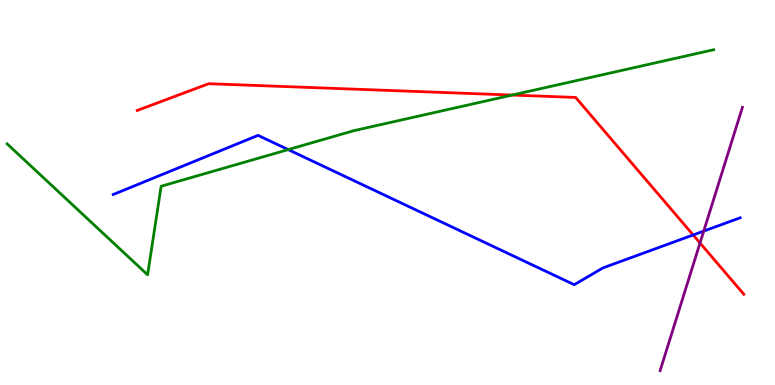[{'lines': ['blue', 'red'], 'intersections': [{'x': 8.94, 'y': 3.9}]}, {'lines': ['green', 'red'], 'intersections': [{'x': 6.61, 'y': 7.53}]}, {'lines': ['purple', 'red'], 'intersections': [{'x': 9.03, 'y': 3.69}]}, {'lines': ['blue', 'green'], 'intersections': [{'x': 3.72, 'y': 6.11}]}, {'lines': ['blue', 'purple'], 'intersections': [{'x': 9.08, 'y': 4.0}]}, {'lines': ['green', 'purple'], 'intersections': []}]